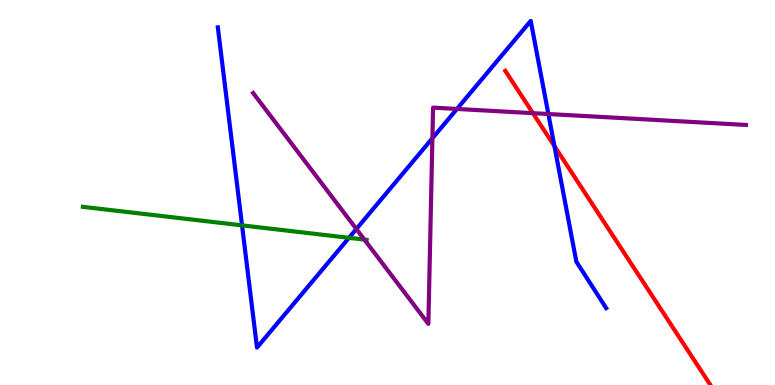[{'lines': ['blue', 'red'], 'intersections': [{'x': 7.15, 'y': 6.2}]}, {'lines': ['green', 'red'], 'intersections': []}, {'lines': ['purple', 'red'], 'intersections': [{'x': 6.88, 'y': 7.06}]}, {'lines': ['blue', 'green'], 'intersections': [{'x': 3.12, 'y': 4.15}, {'x': 4.5, 'y': 3.82}]}, {'lines': ['blue', 'purple'], 'intersections': [{'x': 4.6, 'y': 4.05}, {'x': 5.58, 'y': 6.41}, {'x': 5.9, 'y': 7.17}, {'x': 7.08, 'y': 7.04}]}, {'lines': ['green', 'purple'], 'intersections': [{'x': 4.7, 'y': 3.78}]}]